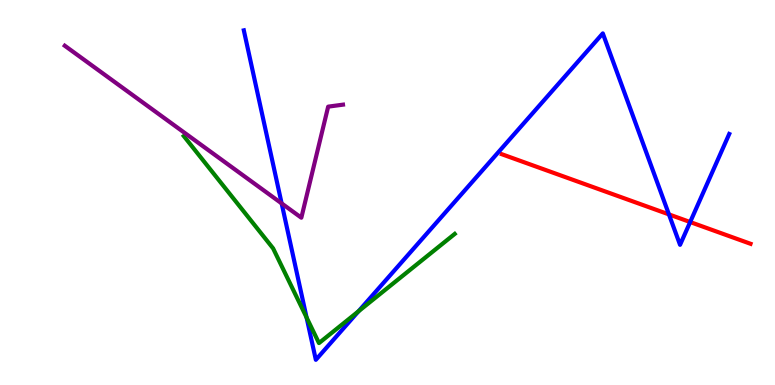[{'lines': ['blue', 'red'], 'intersections': [{'x': 8.63, 'y': 4.43}, {'x': 8.91, 'y': 4.23}]}, {'lines': ['green', 'red'], 'intersections': []}, {'lines': ['purple', 'red'], 'intersections': []}, {'lines': ['blue', 'green'], 'intersections': [{'x': 3.96, 'y': 1.75}, {'x': 4.63, 'y': 1.91}]}, {'lines': ['blue', 'purple'], 'intersections': [{'x': 3.63, 'y': 4.72}]}, {'lines': ['green', 'purple'], 'intersections': []}]